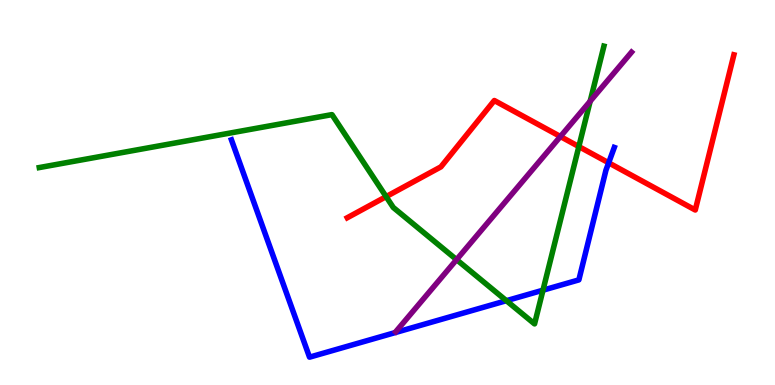[{'lines': ['blue', 'red'], 'intersections': [{'x': 7.85, 'y': 5.77}]}, {'lines': ['green', 'red'], 'intersections': [{'x': 4.98, 'y': 4.89}, {'x': 7.47, 'y': 6.19}]}, {'lines': ['purple', 'red'], 'intersections': [{'x': 7.23, 'y': 6.45}]}, {'lines': ['blue', 'green'], 'intersections': [{'x': 6.53, 'y': 2.19}, {'x': 7.01, 'y': 2.46}]}, {'lines': ['blue', 'purple'], 'intersections': []}, {'lines': ['green', 'purple'], 'intersections': [{'x': 5.89, 'y': 3.26}, {'x': 7.62, 'y': 7.37}]}]